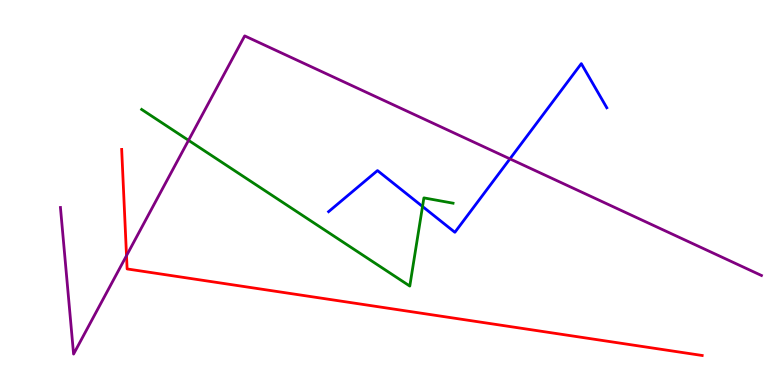[{'lines': ['blue', 'red'], 'intersections': []}, {'lines': ['green', 'red'], 'intersections': []}, {'lines': ['purple', 'red'], 'intersections': [{'x': 1.63, 'y': 3.36}]}, {'lines': ['blue', 'green'], 'intersections': [{'x': 5.45, 'y': 4.64}]}, {'lines': ['blue', 'purple'], 'intersections': [{'x': 6.58, 'y': 5.87}]}, {'lines': ['green', 'purple'], 'intersections': [{'x': 2.43, 'y': 6.36}]}]